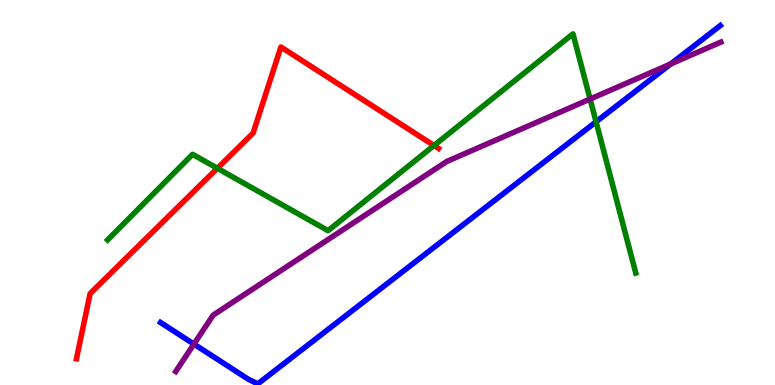[{'lines': ['blue', 'red'], 'intersections': []}, {'lines': ['green', 'red'], 'intersections': [{'x': 2.8, 'y': 5.63}, {'x': 5.6, 'y': 6.22}]}, {'lines': ['purple', 'red'], 'intersections': []}, {'lines': ['blue', 'green'], 'intersections': [{'x': 7.69, 'y': 6.84}]}, {'lines': ['blue', 'purple'], 'intersections': [{'x': 2.5, 'y': 1.06}, {'x': 8.66, 'y': 8.34}]}, {'lines': ['green', 'purple'], 'intersections': [{'x': 7.61, 'y': 7.43}]}]